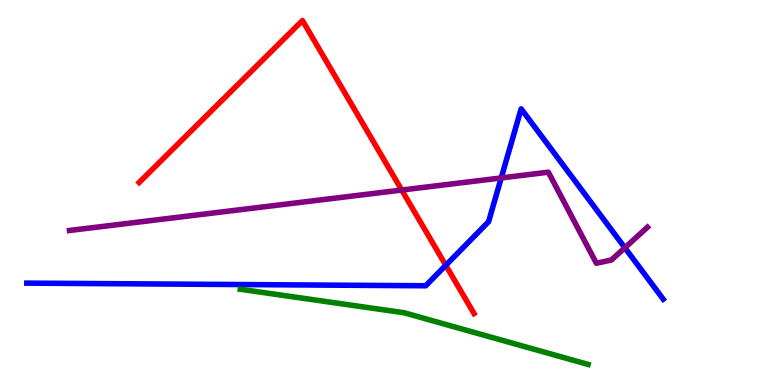[{'lines': ['blue', 'red'], 'intersections': [{'x': 5.75, 'y': 3.11}]}, {'lines': ['green', 'red'], 'intersections': []}, {'lines': ['purple', 'red'], 'intersections': [{'x': 5.18, 'y': 5.06}]}, {'lines': ['blue', 'green'], 'intersections': []}, {'lines': ['blue', 'purple'], 'intersections': [{'x': 6.47, 'y': 5.38}, {'x': 8.06, 'y': 3.56}]}, {'lines': ['green', 'purple'], 'intersections': []}]